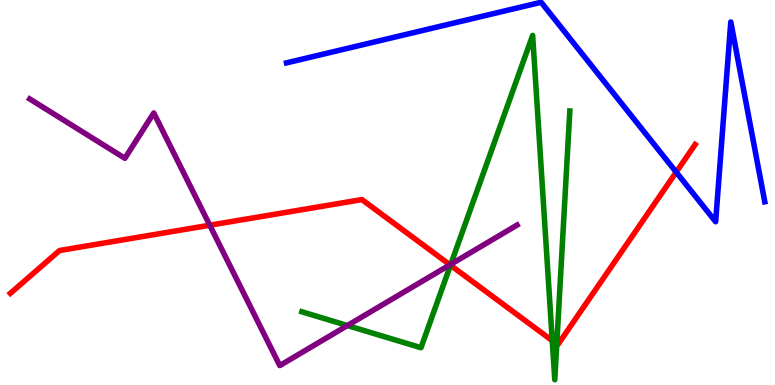[{'lines': ['blue', 'red'], 'intersections': [{'x': 8.73, 'y': 5.53}]}, {'lines': ['green', 'red'], 'intersections': [{'x': 5.81, 'y': 3.11}, {'x': 7.13, 'y': 1.15}, {'x': 7.18, 'y': 1.06}]}, {'lines': ['purple', 'red'], 'intersections': [{'x': 2.71, 'y': 4.15}, {'x': 5.81, 'y': 3.12}]}, {'lines': ['blue', 'green'], 'intersections': []}, {'lines': ['blue', 'purple'], 'intersections': []}, {'lines': ['green', 'purple'], 'intersections': [{'x': 4.48, 'y': 1.54}, {'x': 5.82, 'y': 3.13}]}]